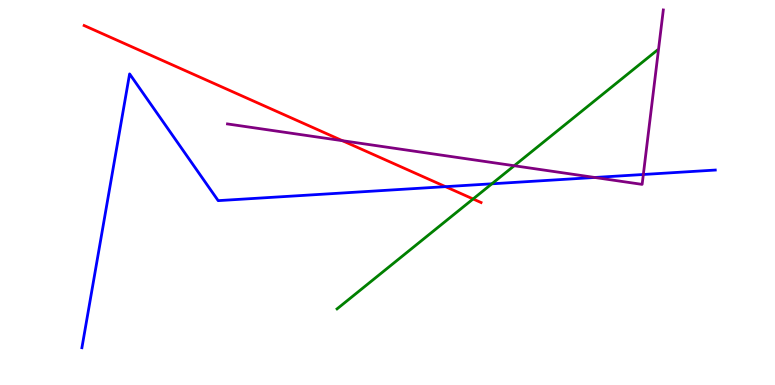[{'lines': ['blue', 'red'], 'intersections': [{'x': 5.75, 'y': 5.15}]}, {'lines': ['green', 'red'], 'intersections': [{'x': 6.1, 'y': 4.83}]}, {'lines': ['purple', 'red'], 'intersections': [{'x': 4.42, 'y': 6.35}]}, {'lines': ['blue', 'green'], 'intersections': [{'x': 6.35, 'y': 5.23}]}, {'lines': ['blue', 'purple'], 'intersections': [{'x': 7.67, 'y': 5.39}, {'x': 8.3, 'y': 5.47}]}, {'lines': ['green', 'purple'], 'intersections': [{'x': 6.64, 'y': 5.7}]}]